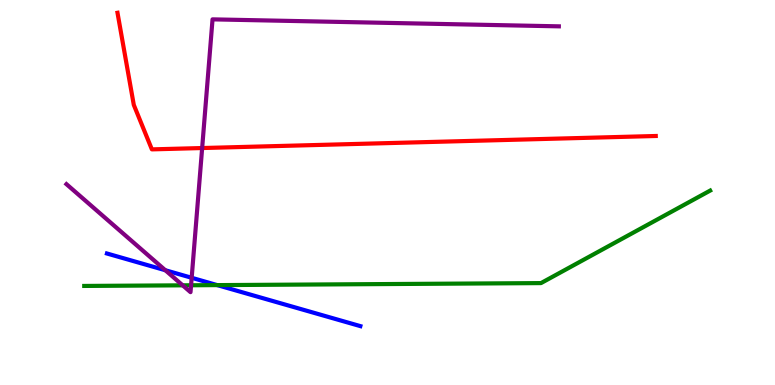[{'lines': ['blue', 'red'], 'intersections': []}, {'lines': ['green', 'red'], 'intersections': []}, {'lines': ['purple', 'red'], 'intersections': [{'x': 2.61, 'y': 6.15}]}, {'lines': ['blue', 'green'], 'intersections': [{'x': 2.8, 'y': 2.59}]}, {'lines': ['blue', 'purple'], 'intersections': [{'x': 2.13, 'y': 2.98}, {'x': 2.47, 'y': 2.78}]}, {'lines': ['green', 'purple'], 'intersections': [{'x': 2.36, 'y': 2.59}, {'x': 2.47, 'y': 2.59}]}]